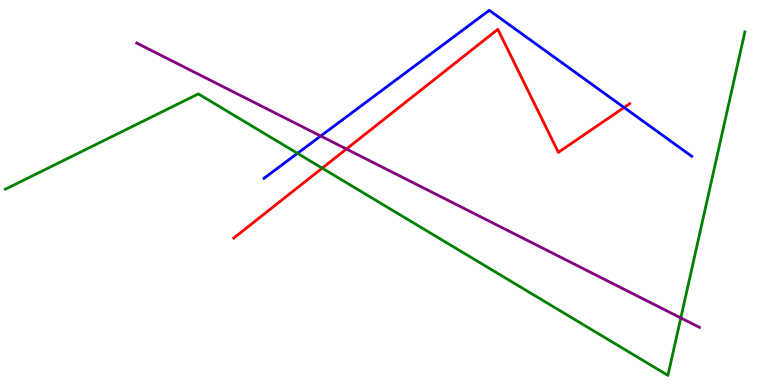[{'lines': ['blue', 'red'], 'intersections': [{'x': 8.05, 'y': 7.21}]}, {'lines': ['green', 'red'], 'intersections': [{'x': 4.16, 'y': 5.63}]}, {'lines': ['purple', 'red'], 'intersections': [{'x': 4.47, 'y': 6.13}]}, {'lines': ['blue', 'green'], 'intersections': [{'x': 3.84, 'y': 6.02}]}, {'lines': ['blue', 'purple'], 'intersections': [{'x': 4.14, 'y': 6.47}]}, {'lines': ['green', 'purple'], 'intersections': [{'x': 8.78, 'y': 1.74}]}]